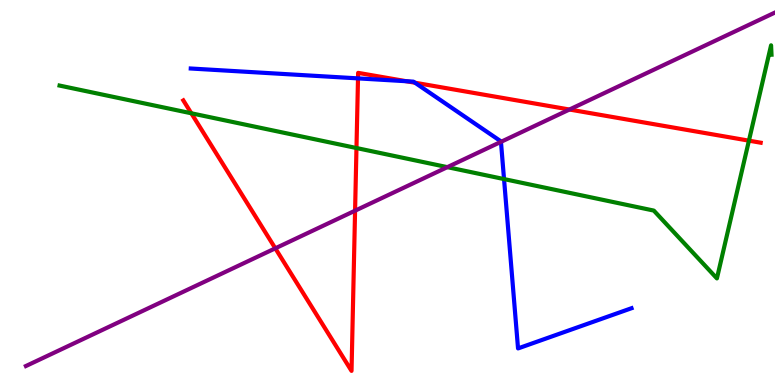[{'lines': ['blue', 'red'], 'intersections': [{'x': 4.62, 'y': 7.96}, {'x': 5.24, 'y': 7.89}, {'x': 5.36, 'y': 7.85}]}, {'lines': ['green', 'red'], 'intersections': [{'x': 2.47, 'y': 7.06}, {'x': 4.6, 'y': 6.16}, {'x': 9.66, 'y': 6.35}]}, {'lines': ['purple', 'red'], 'intersections': [{'x': 3.55, 'y': 3.55}, {'x': 4.58, 'y': 4.53}, {'x': 7.35, 'y': 7.16}]}, {'lines': ['blue', 'green'], 'intersections': [{'x': 6.5, 'y': 5.35}]}, {'lines': ['blue', 'purple'], 'intersections': [{'x': 6.46, 'y': 6.32}]}, {'lines': ['green', 'purple'], 'intersections': [{'x': 5.77, 'y': 5.66}]}]